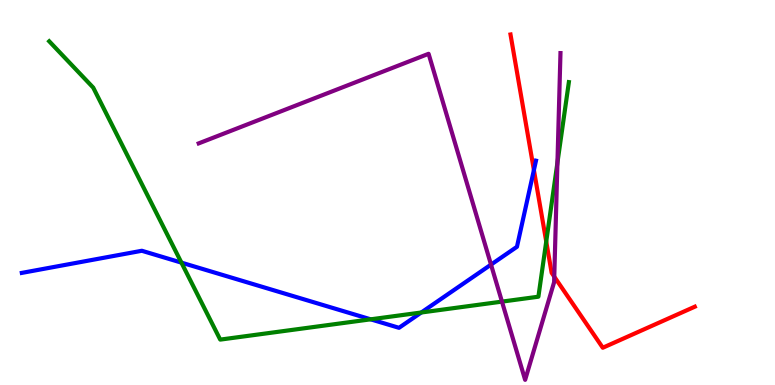[{'lines': ['blue', 'red'], 'intersections': [{'x': 6.89, 'y': 5.58}]}, {'lines': ['green', 'red'], 'intersections': [{'x': 7.05, 'y': 3.73}]}, {'lines': ['purple', 'red'], 'intersections': [{'x': 7.15, 'y': 2.81}]}, {'lines': ['blue', 'green'], 'intersections': [{'x': 2.34, 'y': 3.18}, {'x': 4.78, 'y': 1.71}, {'x': 5.44, 'y': 1.88}]}, {'lines': ['blue', 'purple'], 'intersections': [{'x': 6.34, 'y': 3.13}]}, {'lines': ['green', 'purple'], 'intersections': [{'x': 6.48, 'y': 2.17}, {'x': 7.19, 'y': 5.77}]}]